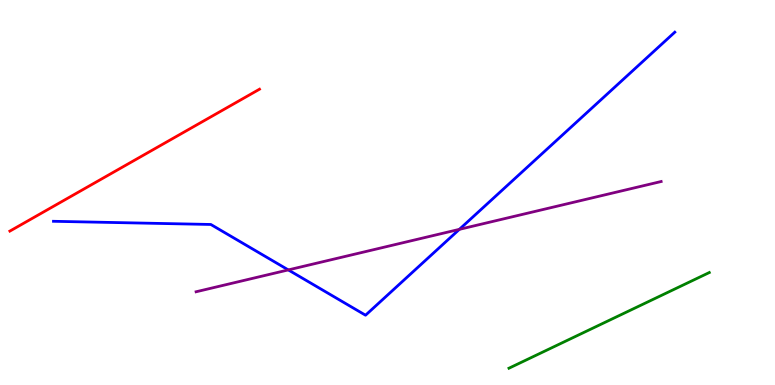[{'lines': ['blue', 'red'], 'intersections': []}, {'lines': ['green', 'red'], 'intersections': []}, {'lines': ['purple', 'red'], 'intersections': []}, {'lines': ['blue', 'green'], 'intersections': []}, {'lines': ['blue', 'purple'], 'intersections': [{'x': 3.72, 'y': 2.99}, {'x': 5.93, 'y': 4.04}]}, {'lines': ['green', 'purple'], 'intersections': []}]